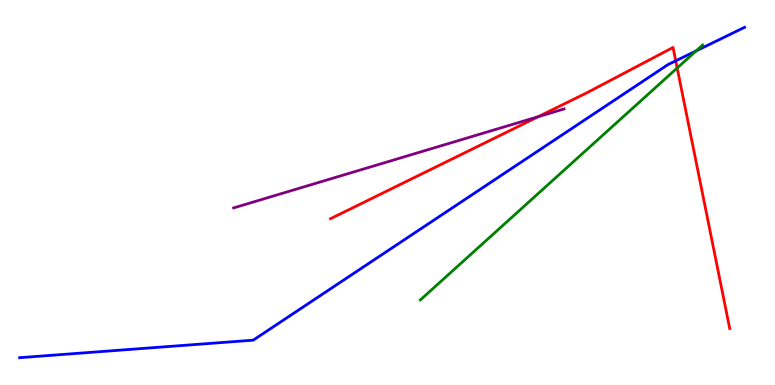[{'lines': ['blue', 'red'], 'intersections': [{'x': 8.72, 'y': 8.42}]}, {'lines': ['green', 'red'], 'intersections': [{'x': 8.74, 'y': 8.23}]}, {'lines': ['purple', 'red'], 'intersections': [{'x': 6.94, 'y': 6.97}]}, {'lines': ['blue', 'green'], 'intersections': [{'x': 8.98, 'y': 8.68}]}, {'lines': ['blue', 'purple'], 'intersections': []}, {'lines': ['green', 'purple'], 'intersections': []}]